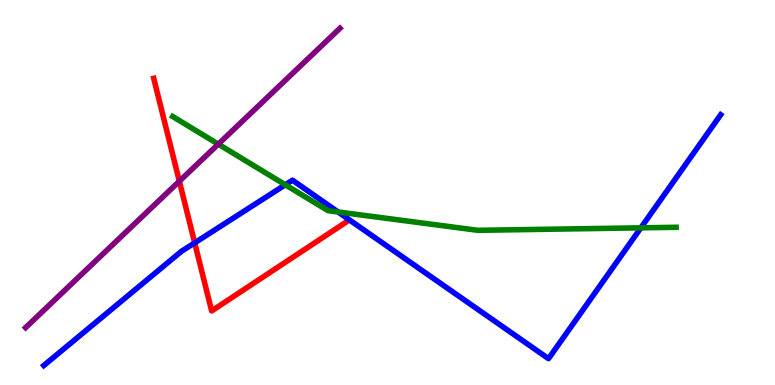[{'lines': ['blue', 'red'], 'intersections': [{'x': 2.51, 'y': 3.69}]}, {'lines': ['green', 'red'], 'intersections': []}, {'lines': ['purple', 'red'], 'intersections': [{'x': 2.31, 'y': 5.29}]}, {'lines': ['blue', 'green'], 'intersections': [{'x': 3.68, 'y': 5.2}, {'x': 4.36, 'y': 4.49}, {'x': 8.27, 'y': 4.08}]}, {'lines': ['blue', 'purple'], 'intersections': []}, {'lines': ['green', 'purple'], 'intersections': [{'x': 2.82, 'y': 6.26}]}]